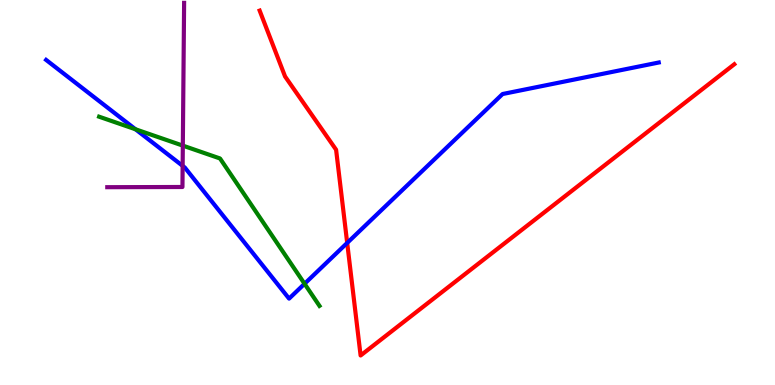[{'lines': ['blue', 'red'], 'intersections': [{'x': 4.48, 'y': 3.69}]}, {'lines': ['green', 'red'], 'intersections': []}, {'lines': ['purple', 'red'], 'intersections': []}, {'lines': ['blue', 'green'], 'intersections': [{'x': 1.75, 'y': 6.64}, {'x': 3.93, 'y': 2.63}]}, {'lines': ['blue', 'purple'], 'intersections': [{'x': 2.36, 'y': 5.69}]}, {'lines': ['green', 'purple'], 'intersections': [{'x': 2.36, 'y': 6.22}]}]